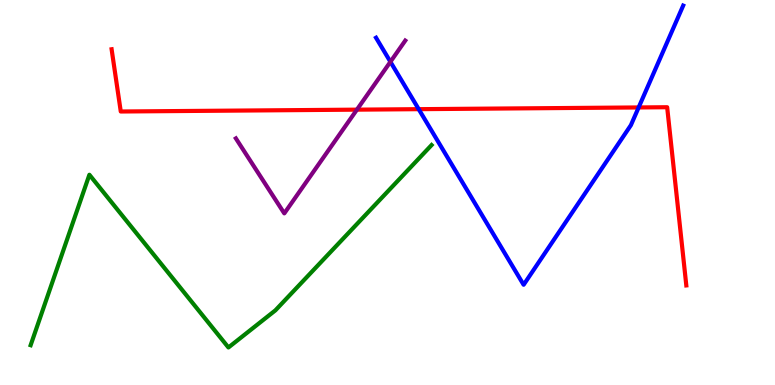[{'lines': ['blue', 'red'], 'intersections': [{'x': 5.4, 'y': 7.16}, {'x': 8.24, 'y': 7.21}]}, {'lines': ['green', 'red'], 'intersections': []}, {'lines': ['purple', 'red'], 'intersections': [{'x': 4.61, 'y': 7.15}]}, {'lines': ['blue', 'green'], 'intersections': []}, {'lines': ['blue', 'purple'], 'intersections': [{'x': 5.04, 'y': 8.39}]}, {'lines': ['green', 'purple'], 'intersections': []}]